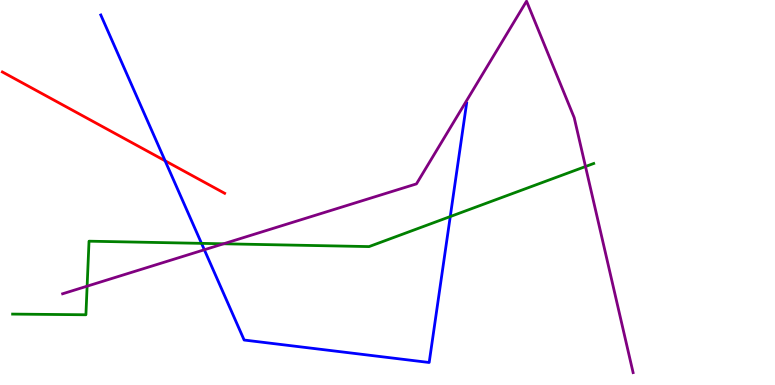[{'lines': ['blue', 'red'], 'intersections': [{'x': 2.13, 'y': 5.82}]}, {'lines': ['green', 'red'], 'intersections': []}, {'lines': ['purple', 'red'], 'intersections': []}, {'lines': ['blue', 'green'], 'intersections': [{'x': 2.6, 'y': 3.68}, {'x': 5.81, 'y': 4.38}]}, {'lines': ['blue', 'purple'], 'intersections': [{'x': 2.64, 'y': 3.51}]}, {'lines': ['green', 'purple'], 'intersections': [{'x': 1.12, 'y': 2.57}, {'x': 2.88, 'y': 3.67}, {'x': 7.55, 'y': 5.67}]}]